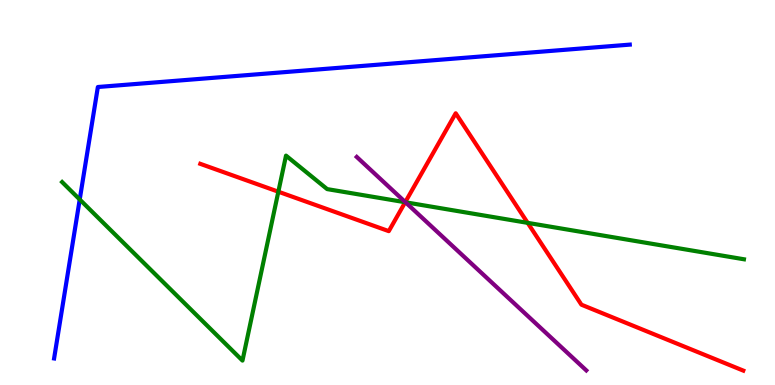[{'lines': ['blue', 'red'], 'intersections': []}, {'lines': ['green', 'red'], 'intersections': [{'x': 3.59, 'y': 5.02}, {'x': 5.23, 'y': 4.75}, {'x': 6.81, 'y': 4.21}]}, {'lines': ['purple', 'red'], 'intersections': [{'x': 5.23, 'y': 4.75}]}, {'lines': ['blue', 'green'], 'intersections': [{'x': 1.03, 'y': 4.82}]}, {'lines': ['blue', 'purple'], 'intersections': []}, {'lines': ['green', 'purple'], 'intersections': [{'x': 5.23, 'y': 4.75}]}]